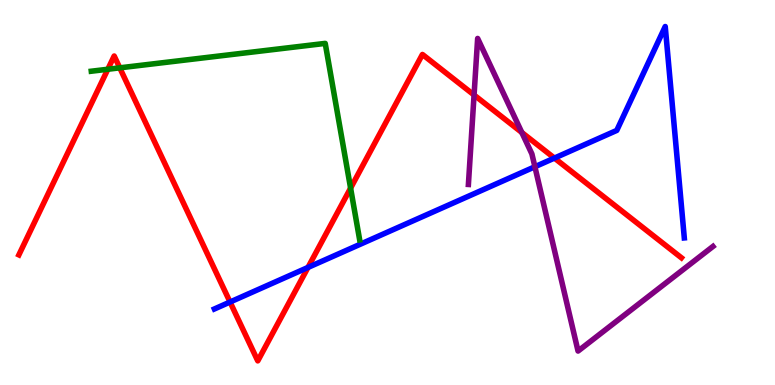[{'lines': ['blue', 'red'], 'intersections': [{'x': 2.97, 'y': 2.16}, {'x': 3.97, 'y': 3.05}, {'x': 7.15, 'y': 5.89}]}, {'lines': ['green', 'red'], 'intersections': [{'x': 1.39, 'y': 8.2}, {'x': 1.55, 'y': 8.24}, {'x': 4.52, 'y': 5.11}]}, {'lines': ['purple', 'red'], 'intersections': [{'x': 6.12, 'y': 7.53}, {'x': 6.73, 'y': 6.56}]}, {'lines': ['blue', 'green'], 'intersections': []}, {'lines': ['blue', 'purple'], 'intersections': [{'x': 6.9, 'y': 5.67}]}, {'lines': ['green', 'purple'], 'intersections': []}]